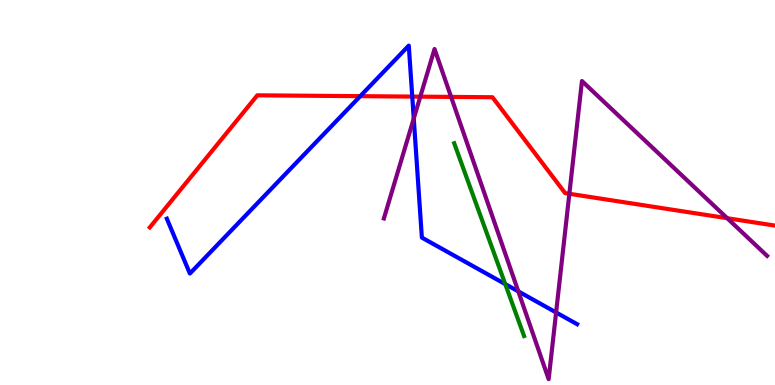[{'lines': ['blue', 'red'], 'intersections': [{'x': 4.65, 'y': 7.5}, {'x': 5.32, 'y': 7.49}]}, {'lines': ['green', 'red'], 'intersections': []}, {'lines': ['purple', 'red'], 'intersections': [{'x': 5.42, 'y': 7.49}, {'x': 5.82, 'y': 7.48}, {'x': 7.35, 'y': 4.97}, {'x': 9.38, 'y': 4.33}]}, {'lines': ['blue', 'green'], 'intersections': [{'x': 6.52, 'y': 2.62}]}, {'lines': ['blue', 'purple'], 'intersections': [{'x': 5.34, 'y': 6.92}, {'x': 6.69, 'y': 2.43}, {'x': 7.18, 'y': 1.88}]}, {'lines': ['green', 'purple'], 'intersections': []}]